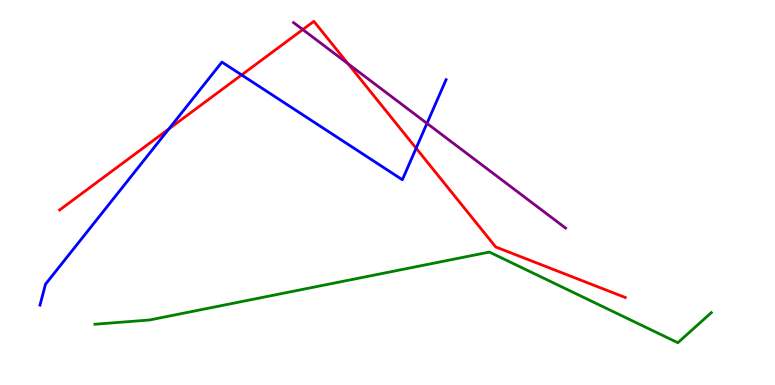[{'lines': ['blue', 'red'], 'intersections': [{'x': 2.18, 'y': 6.65}, {'x': 3.12, 'y': 8.05}, {'x': 5.37, 'y': 6.15}]}, {'lines': ['green', 'red'], 'intersections': []}, {'lines': ['purple', 'red'], 'intersections': [{'x': 3.91, 'y': 9.23}, {'x': 4.49, 'y': 8.34}]}, {'lines': ['blue', 'green'], 'intersections': []}, {'lines': ['blue', 'purple'], 'intersections': [{'x': 5.51, 'y': 6.8}]}, {'lines': ['green', 'purple'], 'intersections': []}]